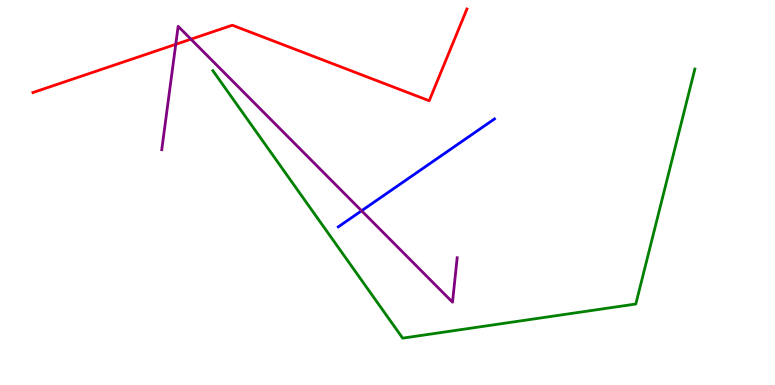[{'lines': ['blue', 'red'], 'intersections': []}, {'lines': ['green', 'red'], 'intersections': []}, {'lines': ['purple', 'red'], 'intersections': [{'x': 2.27, 'y': 8.85}, {'x': 2.46, 'y': 8.98}]}, {'lines': ['blue', 'green'], 'intersections': []}, {'lines': ['blue', 'purple'], 'intersections': [{'x': 4.67, 'y': 4.53}]}, {'lines': ['green', 'purple'], 'intersections': []}]